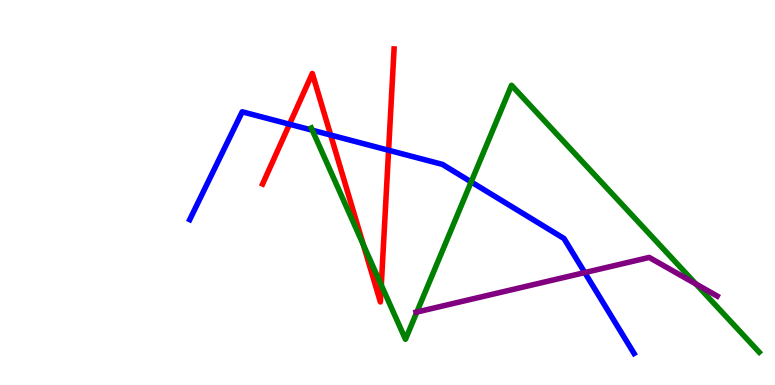[{'lines': ['blue', 'red'], 'intersections': [{'x': 3.74, 'y': 6.77}, {'x': 4.27, 'y': 6.49}, {'x': 5.01, 'y': 6.1}]}, {'lines': ['green', 'red'], 'intersections': [{'x': 4.69, 'y': 3.64}, {'x': 4.92, 'y': 2.6}]}, {'lines': ['purple', 'red'], 'intersections': []}, {'lines': ['blue', 'green'], 'intersections': [{'x': 4.03, 'y': 6.62}, {'x': 6.08, 'y': 5.27}]}, {'lines': ['blue', 'purple'], 'intersections': [{'x': 7.55, 'y': 2.92}]}, {'lines': ['green', 'purple'], 'intersections': [{'x': 5.38, 'y': 1.9}, {'x': 8.98, 'y': 2.62}]}]